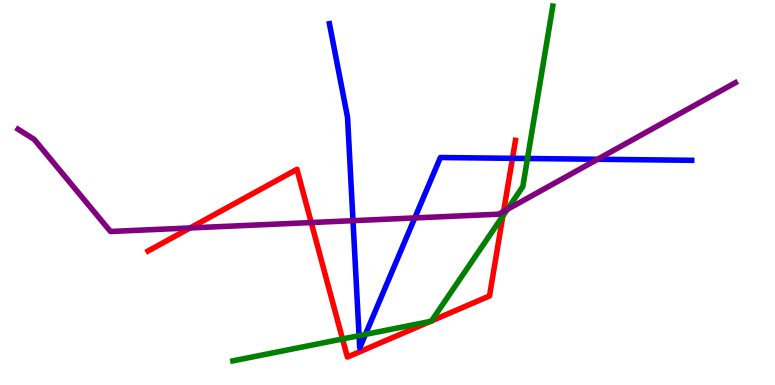[{'lines': ['blue', 'red'], 'intersections': [{'x': 6.61, 'y': 5.89}]}, {'lines': ['green', 'red'], 'intersections': [{'x': 4.42, 'y': 1.2}, {'x': 5.55, 'y': 1.65}, {'x': 5.57, 'y': 1.67}, {'x': 6.49, 'y': 4.39}]}, {'lines': ['purple', 'red'], 'intersections': [{'x': 2.45, 'y': 4.08}, {'x': 4.02, 'y': 4.22}, {'x': 6.5, 'y': 4.51}]}, {'lines': ['blue', 'green'], 'intersections': [{'x': 4.63, 'y': 1.28}, {'x': 4.72, 'y': 1.31}, {'x': 6.81, 'y': 5.88}]}, {'lines': ['blue', 'purple'], 'intersections': [{'x': 4.55, 'y': 4.27}, {'x': 5.35, 'y': 4.34}, {'x': 7.71, 'y': 5.86}]}, {'lines': ['green', 'purple'], 'intersections': [{'x': 6.55, 'y': 4.56}]}]